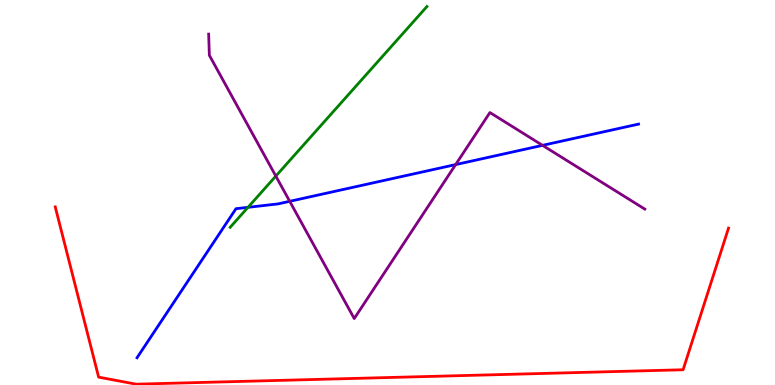[{'lines': ['blue', 'red'], 'intersections': []}, {'lines': ['green', 'red'], 'intersections': []}, {'lines': ['purple', 'red'], 'intersections': []}, {'lines': ['blue', 'green'], 'intersections': [{'x': 3.2, 'y': 4.61}]}, {'lines': ['blue', 'purple'], 'intersections': [{'x': 3.74, 'y': 4.77}, {'x': 5.88, 'y': 5.72}, {'x': 7.0, 'y': 6.22}]}, {'lines': ['green', 'purple'], 'intersections': [{'x': 3.56, 'y': 5.43}]}]